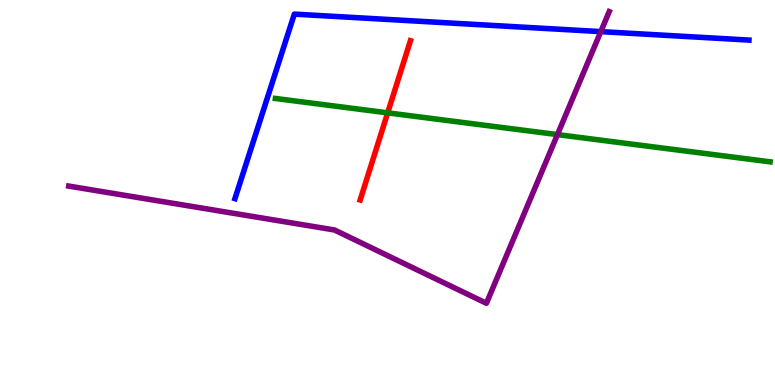[{'lines': ['blue', 'red'], 'intersections': []}, {'lines': ['green', 'red'], 'intersections': [{'x': 5.0, 'y': 7.07}]}, {'lines': ['purple', 'red'], 'intersections': []}, {'lines': ['blue', 'green'], 'intersections': []}, {'lines': ['blue', 'purple'], 'intersections': [{'x': 7.75, 'y': 9.18}]}, {'lines': ['green', 'purple'], 'intersections': [{'x': 7.19, 'y': 6.5}]}]